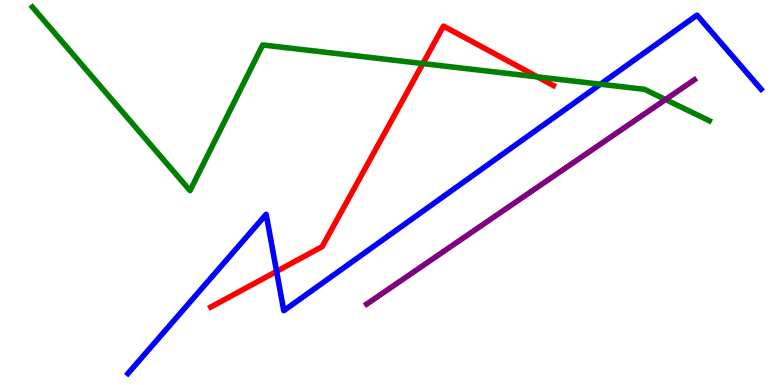[{'lines': ['blue', 'red'], 'intersections': [{'x': 3.57, 'y': 2.95}]}, {'lines': ['green', 'red'], 'intersections': [{'x': 5.46, 'y': 8.35}, {'x': 6.93, 'y': 8.0}]}, {'lines': ['purple', 'red'], 'intersections': []}, {'lines': ['blue', 'green'], 'intersections': [{'x': 7.75, 'y': 7.81}]}, {'lines': ['blue', 'purple'], 'intersections': []}, {'lines': ['green', 'purple'], 'intersections': [{'x': 8.59, 'y': 7.41}]}]